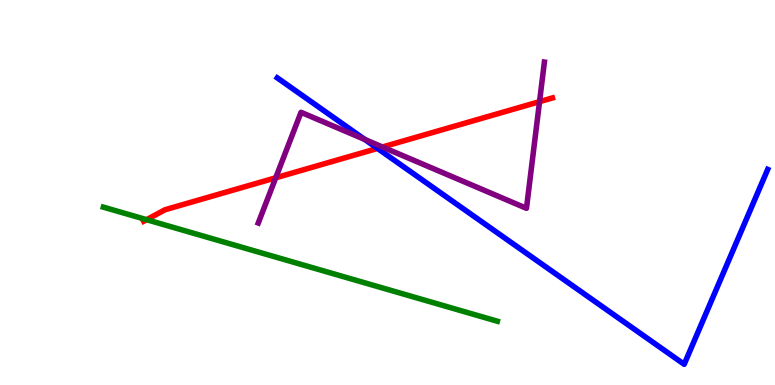[{'lines': ['blue', 'red'], 'intersections': [{'x': 4.87, 'y': 6.15}]}, {'lines': ['green', 'red'], 'intersections': [{'x': 1.89, 'y': 4.29}]}, {'lines': ['purple', 'red'], 'intersections': [{'x': 3.56, 'y': 5.38}, {'x': 4.93, 'y': 6.18}, {'x': 6.96, 'y': 7.36}]}, {'lines': ['blue', 'green'], 'intersections': []}, {'lines': ['blue', 'purple'], 'intersections': [{'x': 4.71, 'y': 6.38}]}, {'lines': ['green', 'purple'], 'intersections': []}]